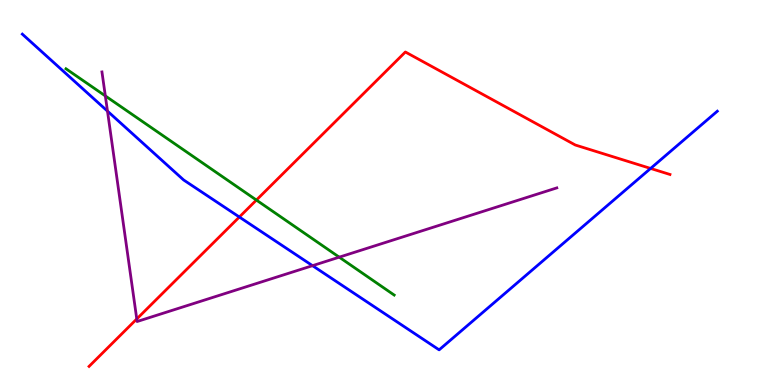[{'lines': ['blue', 'red'], 'intersections': [{'x': 3.09, 'y': 4.36}, {'x': 8.39, 'y': 5.62}]}, {'lines': ['green', 'red'], 'intersections': [{'x': 3.31, 'y': 4.8}]}, {'lines': ['purple', 'red'], 'intersections': [{'x': 1.76, 'y': 1.72}]}, {'lines': ['blue', 'green'], 'intersections': []}, {'lines': ['blue', 'purple'], 'intersections': [{'x': 1.39, 'y': 7.11}, {'x': 4.03, 'y': 3.1}]}, {'lines': ['green', 'purple'], 'intersections': [{'x': 1.36, 'y': 7.51}, {'x': 4.38, 'y': 3.32}]}]